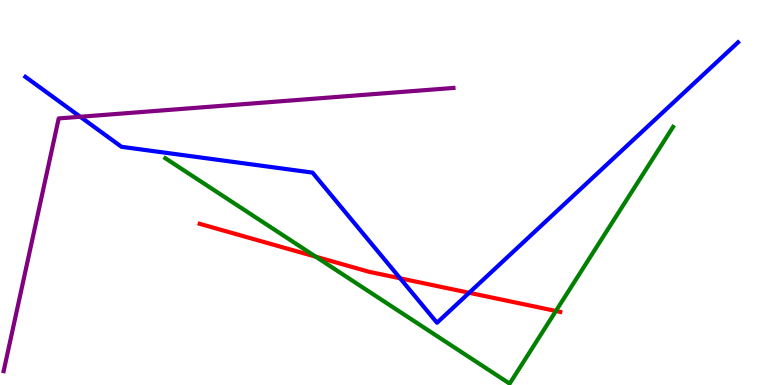[{'lines': ['blue', 'red'], 'intersections': [{'x': 5.16, 'y': 2.77}, {'x': 6.05, 'y': 2.4}]}, {'lines': ['green', 'red'], 'intersections': [{'x': 4.07, 'y': 3.33}, {'x': 7.17, 'y': 1.92}]}, {'lines': ['purple', 'red'], 'intersections': []}, {'lines': ['blue', 'green'], 'intersections': []}, {'lines': ['blue', 'purple'], 'intersections': [{'x': 1.04, 'y': 6.97}]}, {'lines': ['green', 'purple'], 'intersections': []}]